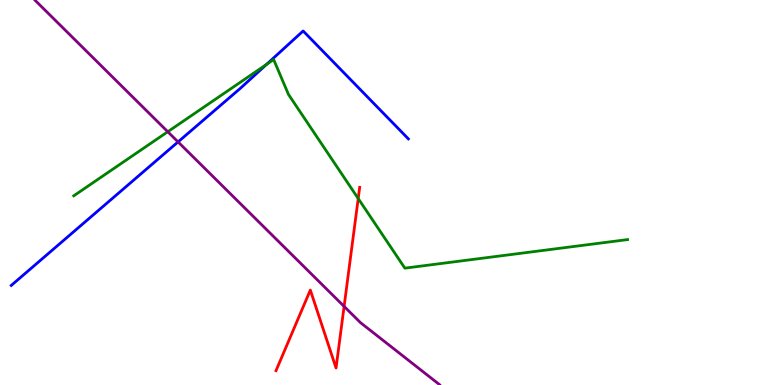[{'lines': ['blue', 'red'], 'intersections': []}, {'lines': ['green', 'red'], 'intersections': [{'x': 4.62, 'y': 4.84}]}, {'lines': ['purple', 'red'], 'intersections': [{'x': 4.44, 'y': 2.04}]}, {'lines': ['blue', 'green'], 'intersections': [{'x': 3.44, 'y': 8.33}]}, {'lines': ['blue', 'purple'], 'intersections': [{'x': 2.3, 'y': 6.31}]}, {'lines': ['green', 'purple'], 'intersections': [{'x': 2.16, 'y': 6.58}]}]